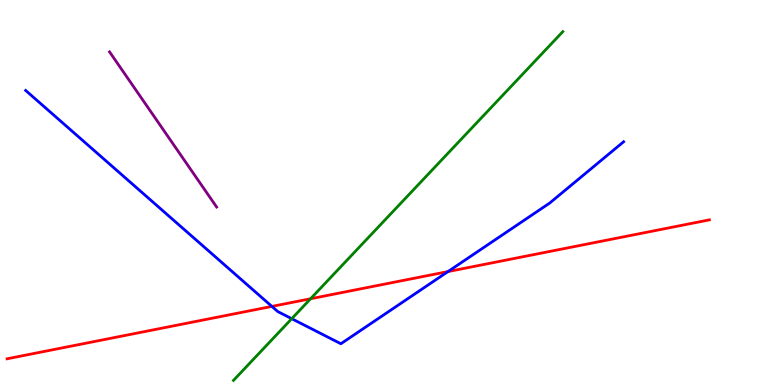[{'lines': ['blue', 'red'], 'intersections': [{'x': 3.51, 'y': 2.04}, {'x': 5.78, 'y': 2.95}]}, {'lines': ['green', 'red'], 'intersections': [{'x': 4.01, 'y': 2.24}]}, {'lines': ['purple', 'red'], 'intersections': []}, {'lines': ['blue', 'green'], 'intersections': [{'x': 3.76, 'y': 1.72}]}, {'lines': ['blue', 'purple'], 'intersections': []}, {'lines': ['green', 'purple'], 'intersections': []}]